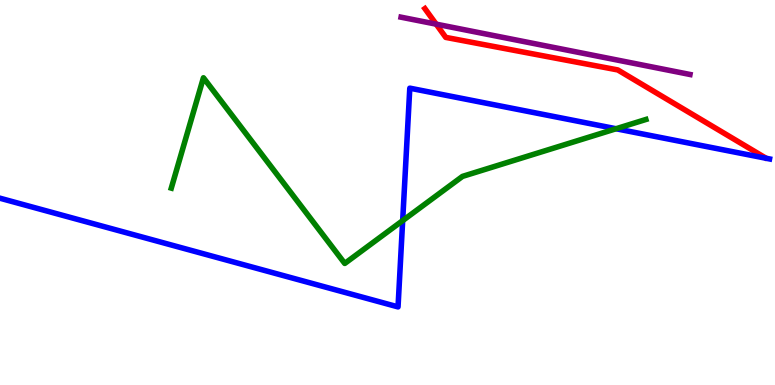[{'lines': ['blue', 'red'], 'intersections': []}, {'lines': ['green', 'red'], 'intersections': []}, {'lines': ['purple', 'red'], 'intersections': [{'x': 5.63, 'y': 9.37}]}, {'lines': ['blue', 'green'], 'intersections': [{'x': 5.2, 'y': 4.27}, {'x': 7.95, 'y': 6.66}]}, {'lines': ['blue', 'purple'], 'intersections': []}, {'lines': ['green', 'purple'], 'intersections': []}]